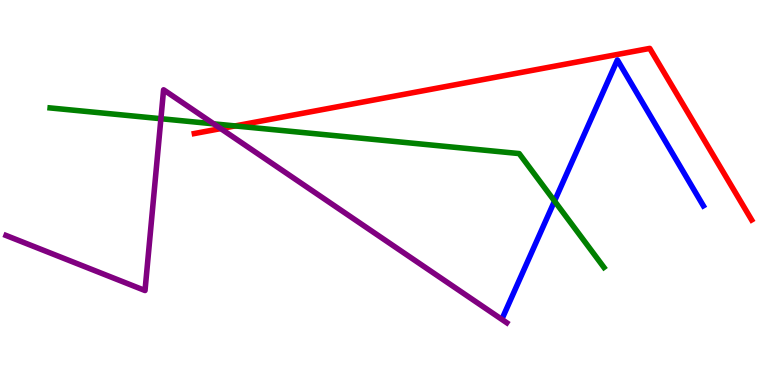[{'lines': ['blue', 'red'], 'intersections': []}, {'lines': ['green', 'red'], 'intersections': [{'x': 3.03, 'y': 6.73}]}, {'lines': ['purple', 'red'], 'intersections': [{'x': 2.85, 'y': 6.66}]}, {'lines': ['blue', 'green'], 'intersections': [{'x': 7.16, 'y': 4.78}]}, {'lines': ['blue', 'purple'], 'intersections': []}, {'lines': ['green', 'purple'], 'intersections': [{'x': 2.08, 'y': 6.92}, {'x': 2.76, 'y': 6.78}]}]